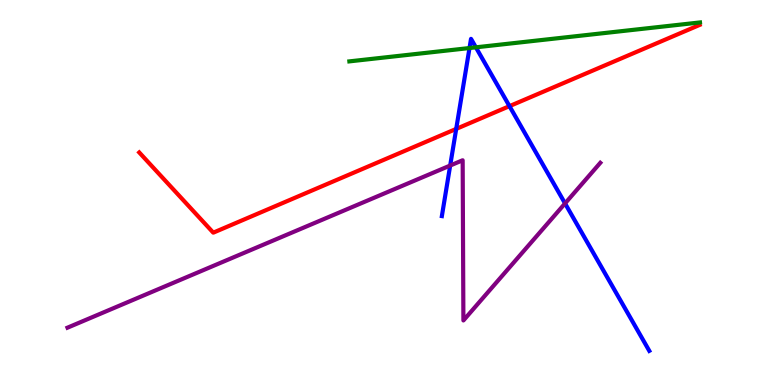[{'lines': ['blue', 'red'], 'intersections': [{'x': 5.89, 'y': 6.65}, {'x': 6.57, 'y': 7.24}]}, {'lines': ['green', 'red'], 'intersections': []}, {'lines': ['purple', 'red'], 'intersections': []}, {'lines': ['blue', 'green'], 'intersections': [{'x': 6.06, 'y': 8.75}, {'x': 6.14, 'y': 8.77}]}, {'lines': ['blue', 'purple'], 'intersections': [{'x': 5.81, 'y': 5.7}, {'x': 7.29, 'y': 4.72}]}, {'lines': ['green', 'purple'], 'intersections': []}]